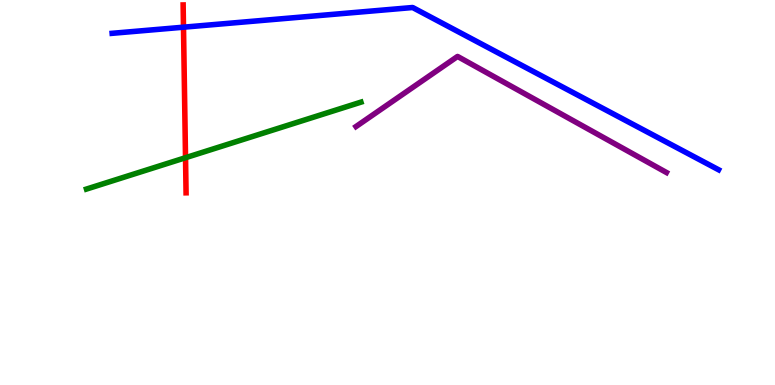[{'lines': ['blue', 'red'], 'intersections': [{'x': 2.37, 'y': 9.29}]}, {'lines': ['green', 'red'], 'intersections': [{'x': 2.39, 'y': 5.9}]}, {'lines': ['purple', 'red'], 'intersections': []}, {'lines': ['blue', 'green'], 'intersections': []}, {'lines': ['blue', 'purple'], 'intersections': []}, {'lines': ['green', 'purple'], 'intersections': []}]